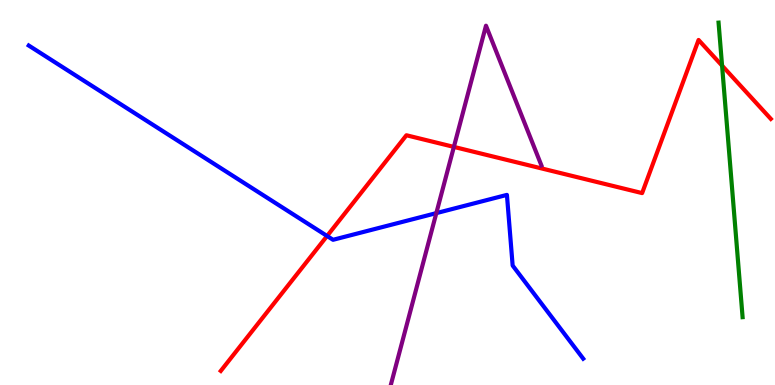[{'lines': ['blue', 'red'], 'intersections': [{'x': 4.22, 'y': 3.87}]}, {'lines': ['green', 'red'], 'intersections': [{'x': 9.32, 'y': 8.3}]}, {'lines': ['purple', 'red'], 'intersections': [{'x': 5.86, 'y': 6.18}]}, {'lines': ['blue', 'green'], 'intersections': []}, {'lines': ['blue', 'purple'], 'intersections': [{'x': 5.63, 'y': 4.46}]}, {'lines': ['green', 'purple'], 'intersections': []}]